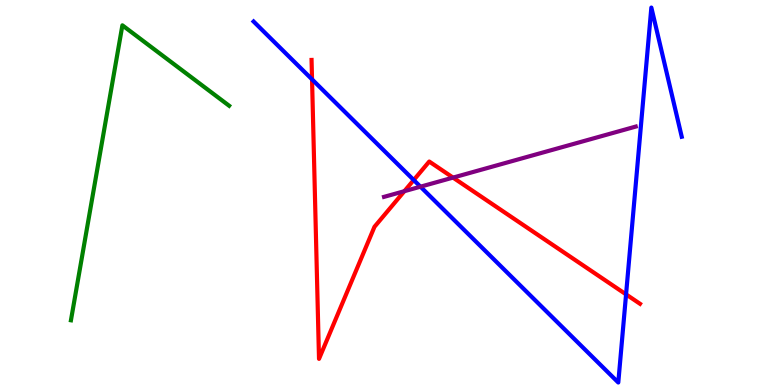[{'lines': ['blue', 'red'], 'intersections': [{'x': 4.03, 'y': 7.94}, {'x': 5.34, 'y': 5.32}, {'x': 8.08, 'y': 2.35}]}, {'lines': ['green', 'red'], 'intersections': []}, {'lines': ['purple', 'red'], 'intersections': [{'x': 5.22, 'y': 5.03}, {'x': 5.85, 'y': 5.39}]}, {'lines': ['blue', 'green'], 'intersections': []}, {'lines': ['blue', 'purple'], 'intersections': [{'x': 5.43, 'y': 5.15}]}, {'lines': ['green', 'purple'], 'intersections': []}]